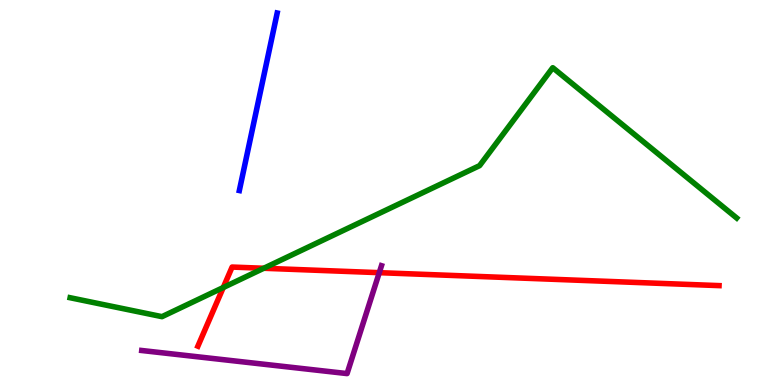[{'lines': ['blue', 'red'], 'intersections': []}, {'lines': ['green', 'red'], 'intersections': [{'x': 2.88, 'y': 2.53}, {'x': 3.4, 'y': 3.03}]}, {'lines': ['purple', 'red'], 'intersections': [{'x': 4.89, 'y': 2.92}]}, {'lines': ['blue', 'green'], 'intersections': []}, {'lines': ['blue', 'purple'], 'intersections': []}, {'lines': ['green', 'purple'], 'intersections': []}]